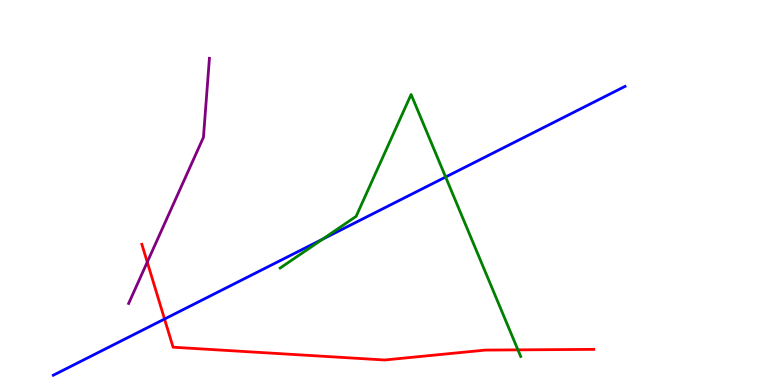[{'lines': ['blue', 'red'], 'intersections': [{'x': 2.12, 'y': 1.71}]}, {'lines': ['green', 'red'], 'intersections': [{'x': 6.68, 'y': 0.913}]}, {'lines': ['purple', 'red'], 'intersections': [{'x': 1.9, 'y': 3.19}]}, {'lines': ['blue', 'green'], 'intersections': [{'x': 4.16, 'y': 3.79}, {'x': 5.75, 'y': 5.4}]}, {'lines': ['blue', 'purple'], 'intersections': []}, {'lines': ['green', 'purple'], 'intersections': []}]